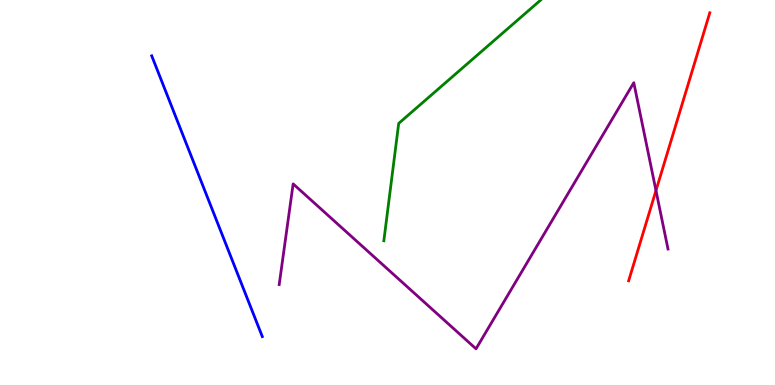[{'lines': ['blue', 'red'], 'intersections': []}, {'lines': ['green', 'red'], 'intersections': []}, {'lines': ['purple', 'red'], 'intersections': [{'x': 8.46, 'y': 5.05}]}, {'lines': ['blue', 'green'], 'intersections': []}, {'lines': ['blue', 'purple'], 'intersections': []}, {'lines': ['green', 'purple'], 'intersections': []}]